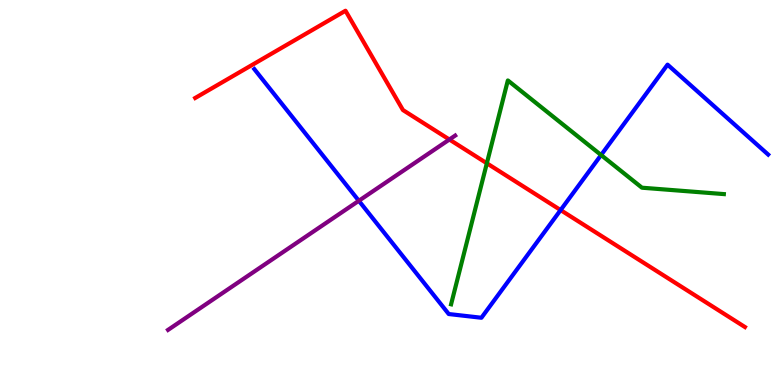[{'lines': ['blue', 'red'], 'intersections': [{'x': 7.23, 'y': 4.54}]}, {'lines': ['green', 'red'], 'intersections': [{'x': 6.28, 'y': 5.76}]}, {'lines': ['purple', 'red'], 'intersections': [{'x': 5.8, 'y': 6.38}]}, {'lines': ['blue', 'green'], 'intersections': [{'x': 7.76, 'y': 5.97}]}, {'lines': ['blue', 'purple'], 'intersections': [{'x': 4.63, 'y': 4.78}]}, {'lines': ['green', 'purple'], 'intersections': []}]